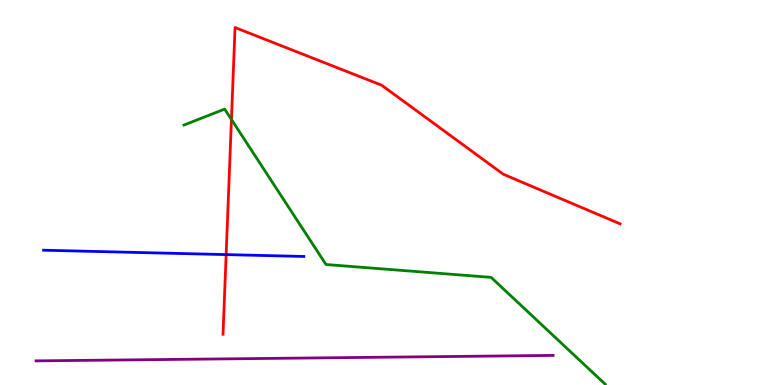[{'lines': ['blue', 'red'], 'intersections': [{'x': 2.92, 'y': 3.39}]}, {'lines': ['green', 'red'], 'intersections': [{'x': 2.99, 'y': 6.9}]}, {'lines': ['purple', 'red'], 'intersections': []}, {'lines': ['blue', 'green'], 'intersections': []}, {'lines': ['blue', 'purple'], 'intersections': []}, {'lines': ['green', 'purple'], 'intersections': []}]